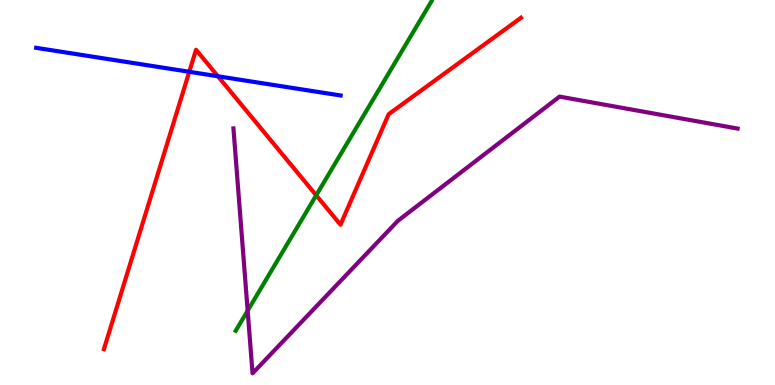[{'lines': ['blue', 'red'], 'intersections': [{'x': 2.44, 'y': 8.14}, {'x': 2.81, 'y': 8.02}]}, {'lines': ['green', 'red'], 'intersections': [{'x': 4.08, 'y': 4.93}]}, {'lines': ['purple', 'red'], 'intersections': []}, {'lines': ['blue', 'green'], 'intersections': []}, {'lines': ['blue', 'purple'], 'intersections': []}, {'lines': ['green', 'purple'], 'intersections': [{'x': 3.2, 'y': 1.93}]}]